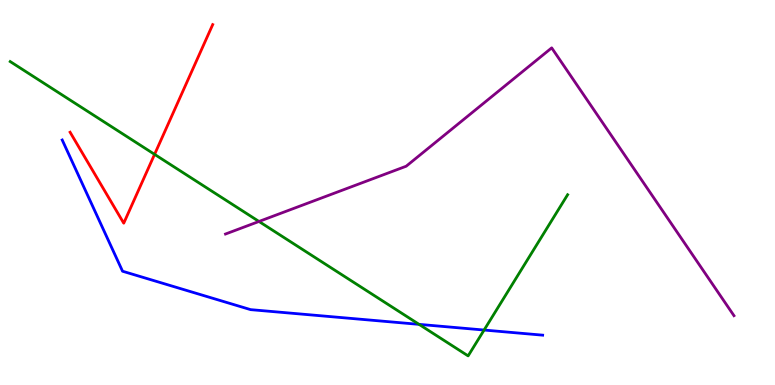[{'lines': ['blue', 'red'], 'intersections': []}, {'lines': ['green', 'red'], 'intersections': [{'x': 1.99, 'y': 5.99}]}, {'lines': ['purple', 'red'], 'intersections': []}, {'lines': ['blue', 'green'], 'intersections': [{'x': 5.41, 'y': 1.58}, {'x': 6.25, 'y': 1.43}]}, {'lines': ['blue', 'purple'], 'intersections': []}, {'lines': ['green', 'purple'], 'intersections': [{'x': 3.34, 'y': 4.25}]}]